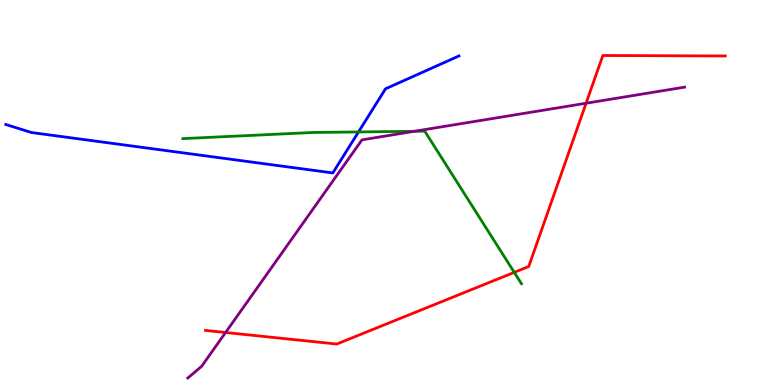[{'lines': ['blue', 'red'], 'intersections': []}, {'lines': ['green', 'red'], 'intersections': [{'x': 6.64, 'y': 2.93}]}, {'lines': ['purple', 'red'], 'intersections': [{'x': 2.91, 'y': 1.36}, {'x': 7.56, 'y': 7.32}]}, {'lines': ['blue', 'green'], 'intersections': [{'x': 4.63, 'y': 6.57}]}, {'lines': ['blue', 'purple'], 'intersections': []}, {'lines': ['green', 'purple'], 'intersections': [{'x': 5.35, 'y': 6.59}]}]